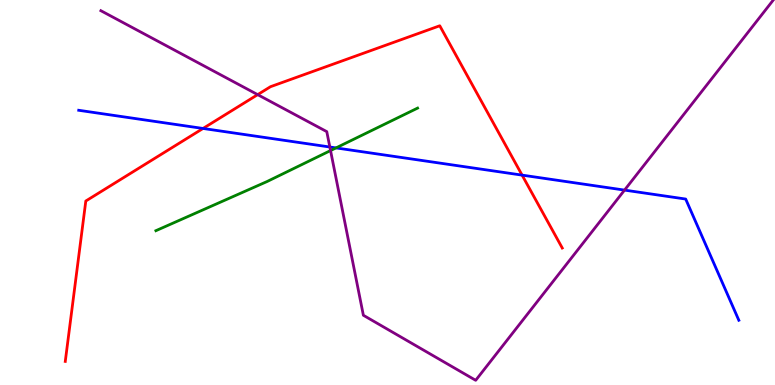[{'lines': ['blue', 'red'], 'intersections': [{'x': 2.62, 'y': 6.66}, {'x': 6.74, 'y': 5.45}]}, {'lines': ['green', 'red'], 'intersections': []}, {'lines': ['purple', 'red'], 'intersections': [{'x': 3.32, 'y': 7.54}]}, {'lines': ['blue', 'green'], 'intersections': [{'x': 4.34, 'y': 6.16}]}, {'lines': ['blue', 'purple'], 'intersections': [{'x': 4.26, 'y': 6.18}, {'x': 8.06, 'y': 5.06}]}, {'lines': ['green', 'purple'], 'intersections': [{'x': 4.27, 'y': 6.09}]}]